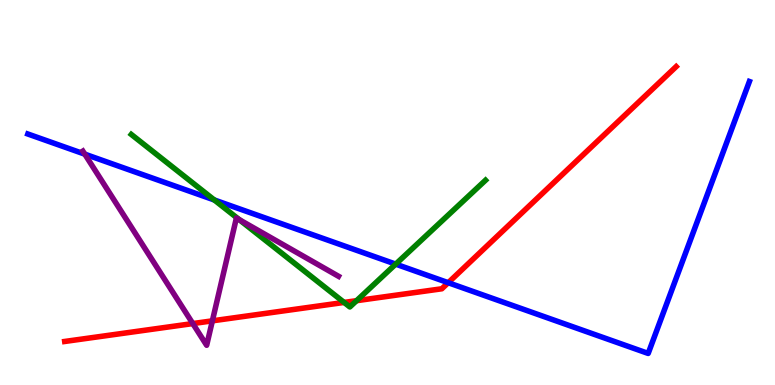[{'lines': ['blue', 'red'], 'intersections': [{'x': 5.78, 'y': 2.66}]}, {'lines': ['green', 'red'], 'intersections': [{'x': 4.44, 'y': 2.14}, {'x': 4.6, 'y': 2.19}]}, {'lines': ['purple', 'red'], 'intersections': [{'x': 2.49, 'y': 1.6}, {'x': 2.74, 'y': 1.67}]}, {'lines': ['blue', 'green'], 'intersections': [{'x': 2.77, 'y': 4.81}, {'x': 5.11, 'y': 3.14}]}, {'lines': ['blue', 'purple'], 'intersections': [{'x': 1.09, 'y': 6.0}]}, {'lines': ['green', 'purple'], 'intersections': [{'x': 3.09, 'y': 4.3}]}]